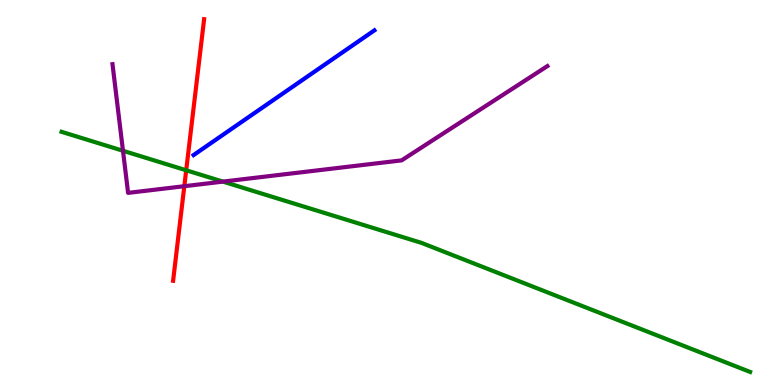[{'lines': ['blue', 'red'], 'intersections': []}, {'lines': ['green', 'red'], 'intersections': [{'x': 2.4, 'y': 5.58}]}, {'lines': ['purple', 'red'], 'intersections': [{'x': 2.38, 'y': 5.16}]}, {'lines': ['blue', 'green'], 'intersections': []}, {'lines': ['blue', 'purple'], 'intersections': []}, {'lines': ['green', 'purple'], 'intersections': [{'x': 1.59, 'y': 6.08}, {'x': 2.88, 'y': 5.28}]}]